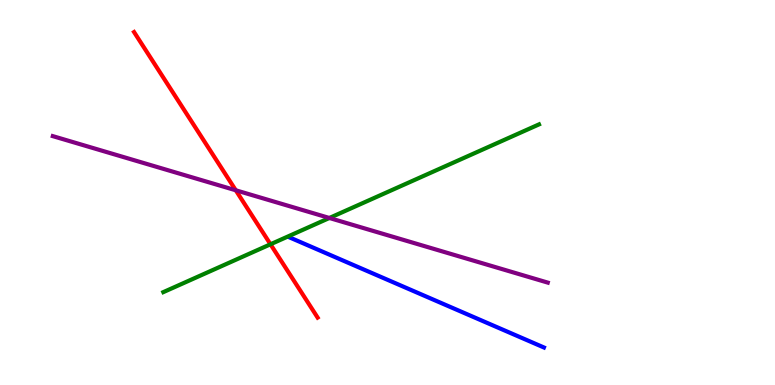[{'lines': ['blue', 'red'], 'intersections': []}, {'lines': ['green', 'red'], 'intersections': [{'x': 3.49, 'y': 3.66}]}, {'lines': ['purple', 'red'], 'intersections': [{'x': 3.04, 'y': 5.06}]}, {'lines': ['blue', 'green'], 'intersections': []}, {'lines': ['blue', 'purple'], 'intersections': []}, {'lines': ['green', 'purple'], 'intersections': [{'x': 4.25, 'y': 4.34}]}]